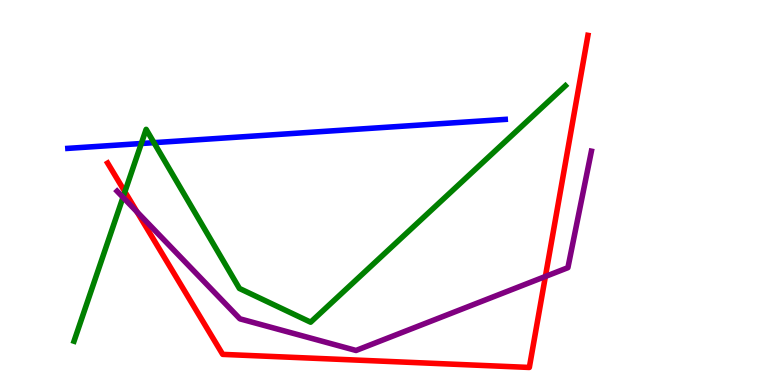[{'lines': ['blue', 'red'], 'intersections': []}, {'lines': ['green', 'red'], 'intersections': [{'x': 1.61, 'y': 5.02}]}, {'lines': ['purple', 'red'], 'intersections': [{'x': 1.77, 'y': 4.5}, {'x': 7.04, 'y': 2.82}]}, {'lines': ['blue', 'green'], 'intersections': [{'x': 1.82, 'y': 6.27}, {'x': 1.99, 'y': 6.29}]}, {'lines': ['blue', 'purple'], 'intersections': []}, {'lines': ['green', 'purple'], 'intersections': [{'x': 1.59, 'y': 4.87}]}]